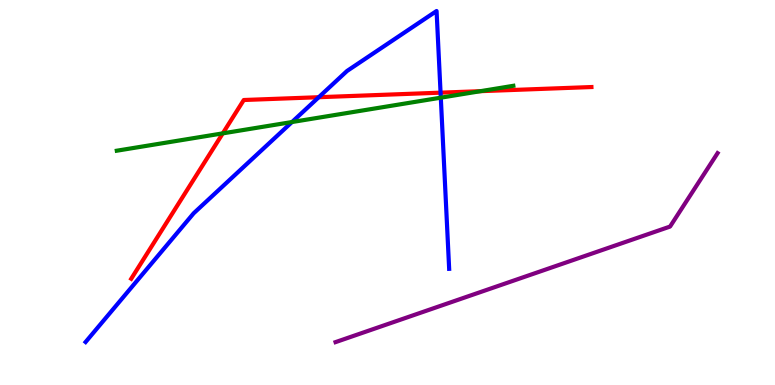[{'lines': ['blue', 'red'], 'intersections': [{'x': 4.11, 'y': 7.48}, {'x': 5.68, 'y': 7.59}]}, {'lines': ['green', 'red'], 'intersections': [{'x': 2.87, 'y': 6.54}, {'x': 6.2, 'y': 7.63}]}, {'lines': ['purple', 'red'], 'intersections': []}, {'lines': ['blue', 'green'], 'intersections': [{'x': 3.77, 'y': 6.83}, {'x': 5.69, 'y': 7.46}]}, {'lines': ['blue', 'purple'], 'intersections': []}, {'lines': ['green', 'purple'], 'intersections': []}]